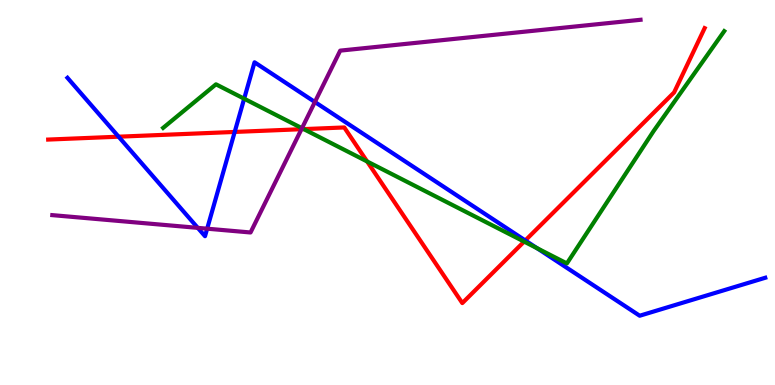[{'lines': ['blue', 'red'], 'intersections': [{'x': 1.53, 'y': 6.45}, {'x': 3.03, 'y': 6.57}, {'x': 6.78, 'y': 3.75}]}, {'lines': ['green', 'red'], 'intersections': [{'x': 3.92, 'y': 6.65}, {'x': 4.74, 'y': 5.81}, {'x': 6.76, 'y': 3.72}]}, {'lines': ['purple', 'red'], 'intersections': [{'x': 3.89, 'y': 6.64}]}, {'lines': ['blue', 'green'], 'intersections': [{'x': 3.15, 'y': 7.44}, {'x': 6.93, 'y': 3.55}]}, {'lines': ['blue', 'purple'], 'intersections': [{'x': 2.55, 'y': 4.08}, {'x': 2.67, 'y': 4.06}, {'x': 4.06, 'y': 7.35}]}, {'lines': ['green', 'purple'], 'intersections': [{'x': 3.9, 'y': 6.67}]}]